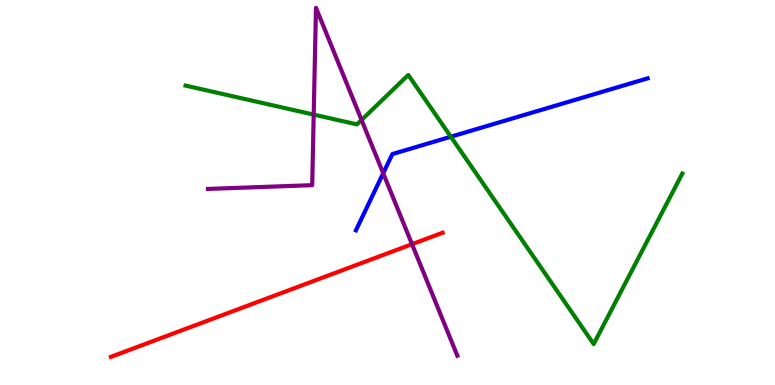[{'lines': ['blue', 'red'], 'intersections': []}, {'lines': ['green', 'red'], 'intersections': []}, {'lines': ['purple', 'red'], 'intersections': [{'x': 5.32, 'y': 3.66}]}, {'lines': ['blue', 'green'], 'intersections': [{'x': 5.82, 'y': 6.45}]}, {'lines': ['blue', 'purple'], 'intersections': [{'x': 4.94, 'y': 5.5}]}, {'lines': ['green', 'purple'], 'intersections': [{'x': 4.05, 'y': 7.02}, {'x': 4.67, 'y': 6.88}]}]